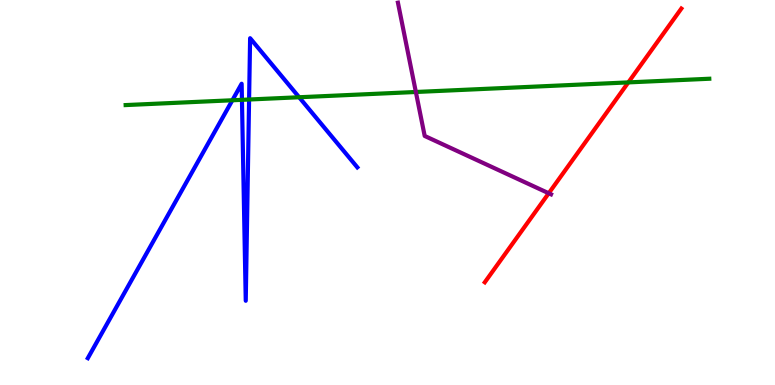[{'lines': ['blue', 'red'], 'intersections': []}, {'lines': ['green', 'red'], 'intersections': [{'x': 8.11, 'y': 7.86}]}, {'lines': ['purple', 'red'], 'intersections': [{'x': 7.08, 'y': 4.98}]}, {'lines': ['blue', 'green'], 'intersections': [{'x': 3.0, 'y': 7.4}, {'x': 3.12, 'y': 7.41}, {'x': 3.21, 'y': 7.42}, {'x': 3.86, 'y': 7.47}]}, {'lines': ['blue', 'purple'], 'intersections': []}, {'lines': ['green', 'purple'], 'intersections': [{'x': 5.37, 'y': 7.61}]}]